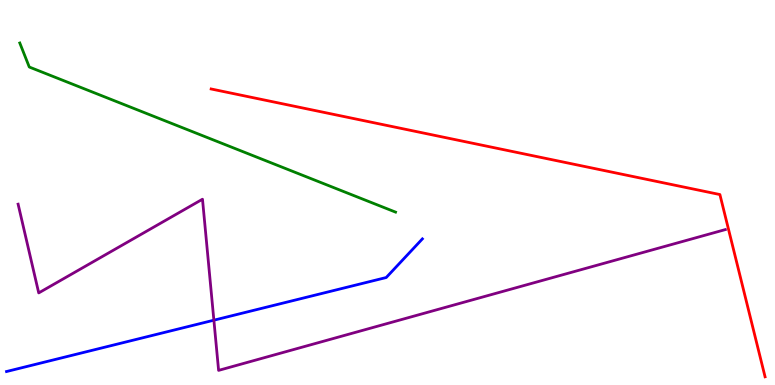[{'lines': ['blue', 'red'], 'intersections': []}, {'lines': ['green', 'red'], 'intersections': []}, {'lines': ['purple', 'red'], 'intersections': []}, {'lines': ['blue', 'green'], 'intersections': []}, {'lines': ['blue', 'purple'], 'intersections': [{'x': 2.76, 'y': 1.68}]}, {'lines': ['green', 'purple'], 'intersections': []}]